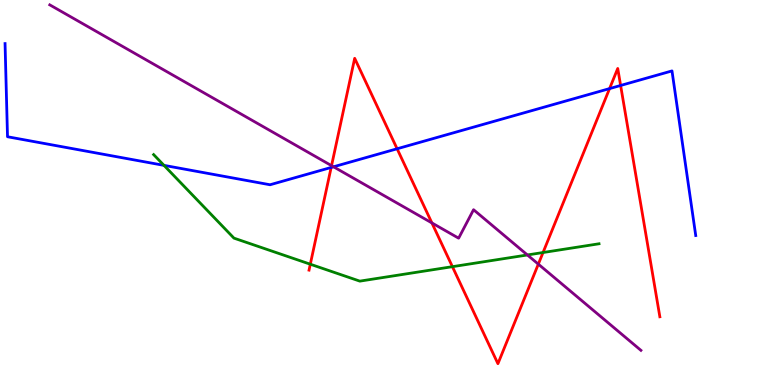[{'lines': ['blue', 'red'], 'intersections': [{'x': 4.27, 'y': 5.65}, {'x': 5.12, 'y': 6.14}, {'x': 7.87, 'y': 7.7}, {'x': 8.01, 'y': 7.78}]}, {'lines': ['green', 'red'], 'intersections': [{'x': 4.0, 'y': 3.14}, {'x': 5.84, 'y': 3.07}, {'x': 7.01, 'y': 3.44}]}, {'lines': ['purple', 'red'], 'intersections': [{'x': 4.28, 'y': 5.7}, {'x': 5.57, 'y': 4.21}, {'x': 6.95, 'y': 3.14}]}, {'lines': ['blue', 'green'], 'intersections': [{'x': 2.12, 'y': 5.7}]}, {'lines': ['blue', 'purple'], 'intersections': [{'x': 4.3, 'y': 5.67}]}, {'lines': ['green', 'purple'], 'intersections': [{'x': 6.81, 'y': 3.38}]}]